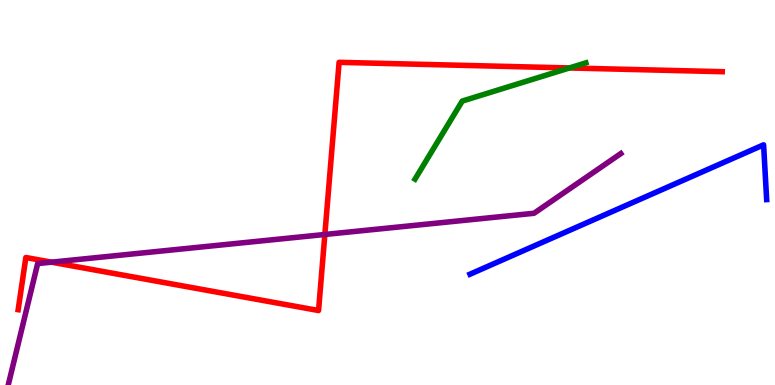[{'lines': ['blue', 'red'], 'intersections': []}, {'lines': ['green', 'red'], 'intersections': [{'x': 7.35, 'y': 8.23}]}, {'lines': ['purple', 'red'], 'intersections': [{'x': 0.665, 'y': 3.19}, {'x': 4.19, 'y': 3.91}]}, {'lines': ['blue', 'green'], 'intersections': []}, {'lines': ['blue', 'purple'], 'intersections': []}, {'lines': ['green', 'purple'], 'intersections': []}]